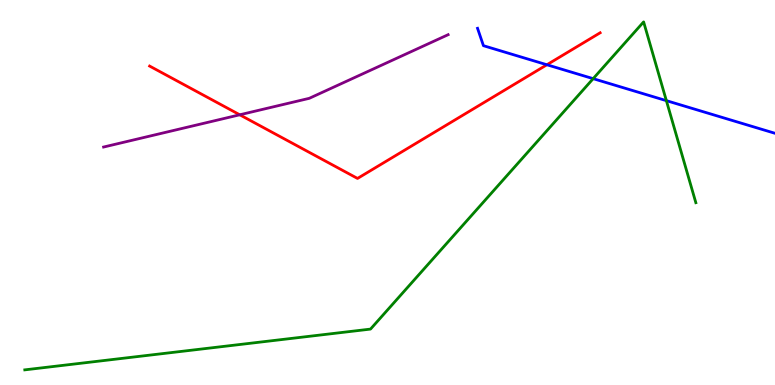[{'lines': ['blue', 'red'], 'intersections': [{'x': 7.06, 'y': 8.32}]}, {'lines': ['green', 'red'], 'intersections': []}, {'lines': ['purple', 'red'], 'intersections': [{'x': 3.09, 'y': 7.02}]}, {'lines': ['blue', 'green'], 'intersections': [{'x': 7.65, 'y': 7.96}, {'x': 8.6, 'y': 7.39}]}, {'lines': ['blue', 'purple'], 'intersections': []}, {'lines': ['green', 'purple'], 'intersections': []}]